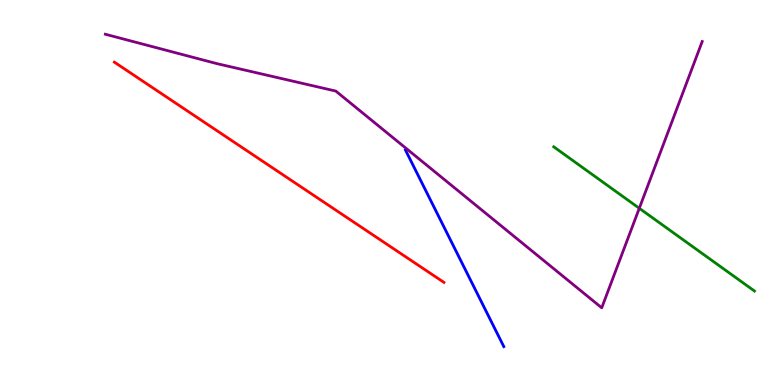[{'lines': ['blue', 'red'], 'intersections': []}, {'lines': ['green', 'red'], 'intersections': []}, {'lines': ['purple', 'red'], 'intersections': []}, {'lines': ['blue', 'green'], 'intersections': []}, {'lines': ['blue', 'purple'], 'intersections': []}, {'lines': ['green', 'purple'], 'intersections': [{'x': 8.25, 'y': 4.59}]}]